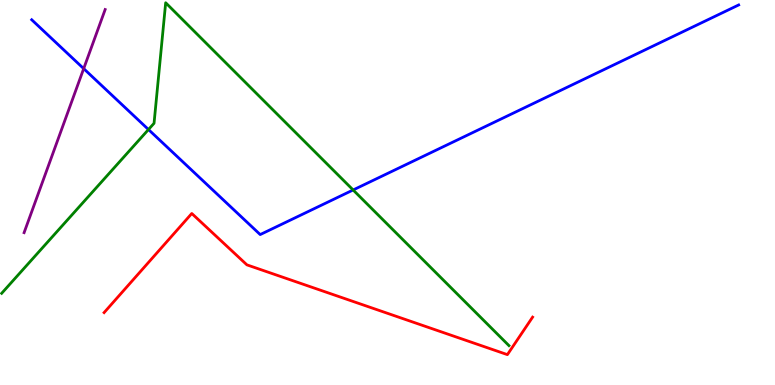[{'lines': ['blue', 'red'], 'intersections': []}, {'lines': ['green', 'red'], 'intersections': []}, {'lines': ['purple', 'red'], 'intersections': []}, {'lines': ['blue', 'green'], 'intersections': [{'x': 1.92, 'y': 6.64}, {'x': 4.56, 'y': 5.07}]}, {'lines': ['blue', 'purple'], 'intersections': [{'x': 1.08, 'y': 8.22}]}, {'lines': ['green', 'purple'], 'intersections': []}]